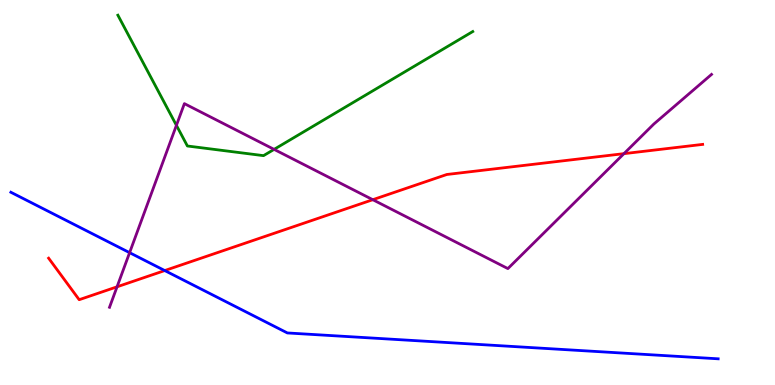[{'lines': ['blue', 'red'], 'intersections': [{'x': 2.13, 'y': 2.97}]}, {'lines': ['green', 'red'], 'intersections': []}, {'lines': ['purple', 'red'], 'intersections': [{'x': 1.51, 'y': 2.55}, {'x': 4.81, 'y': 4.81}, {'x': 8.05, 'y': 6.01}]}, {'lines': ['blue', 'green'], 'intersections': []}, {'lines': ['blue', 'purple'], 'intersections': [{'x': 1.67, 'y': 3.44}]}, {'lines': ['green', 'purple'], 'intersections': [{'x': 2.28, 'y': 6.74}, {'x': 3.54, 'y': 6.12}]}]